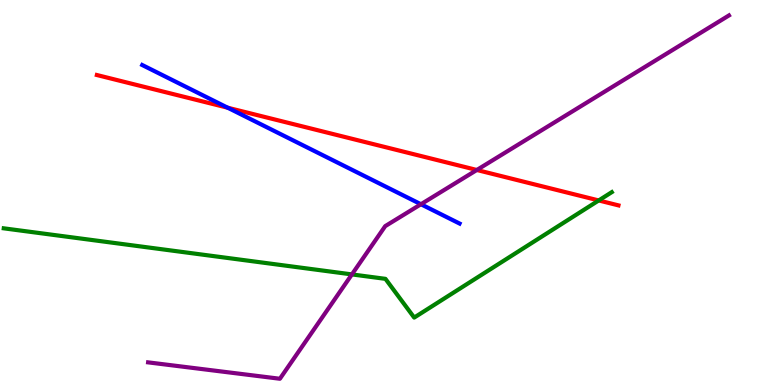[{'lines': ['blue', 'red'], 'intersections': [{'x': 2.94, 'y': 7.2}]}, {'lines': ['green', 'red'], 'intersections': [{'x': 7.73, 'y': 4.79}]}, {'lines': ['purple', 'red'], 'intersections': [{'x': 6.15, 'y': 5.58}]}, {'lines': ['blue', 'green'], 'intersections': []}, {'lines': ['blue', 'purple'], 'intersections': [{'x': 5.43, 'y': 4.7}]}, {'lines': ['green', 'purple'], 'intersections': [{'x': 4.54, 'y': 2.87}]}]